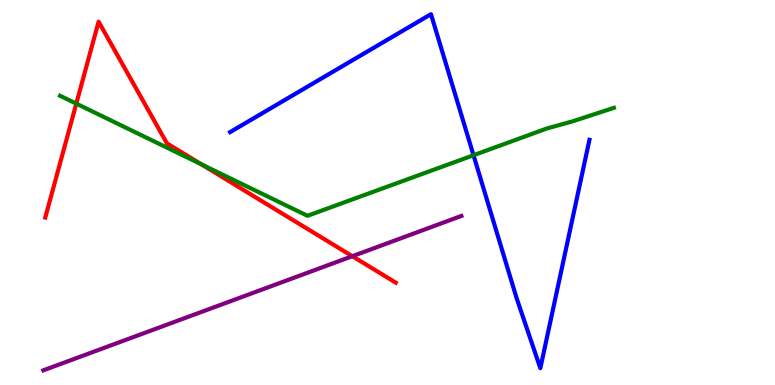[{'lines': ['blue', 'red'], 'intersections': []}, {'lines': ['green', 'red'], 'intersections': [{'x': 0.984, 'y': 7.31}, {'x': 2.6, 'y': 5.73}]}, {'lines': ['purple', 'red'], 'intersections': [{'x': 4.55, 'y': 3.35}]}, {'lines': ['blue', 'green'], 'intersections': [{'x': 6.11, 'y': 5.97}]}, {'lines': ['blue', 'purple'], 'intersections': []}, {'lines': ['green', 'purple'], 'intersections': []}]